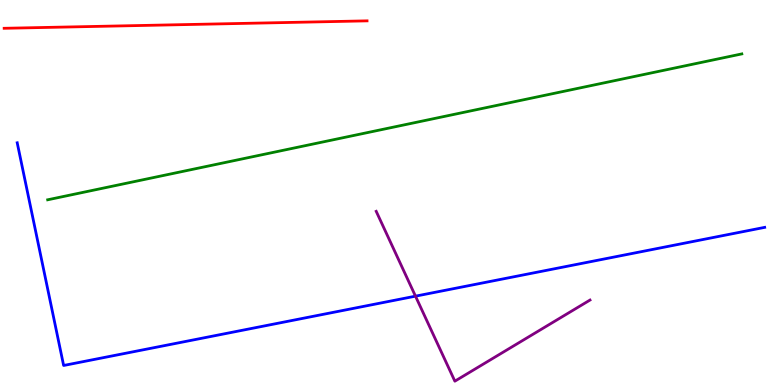[{'lines': ['blue', 'red'], 'intersections': []}, {'lines': ['green', 'red'], 'intersections': []}, {'lines': ['purple', 'red'], 'intersections': []}, {'lines': ['blue', 'green'], 'intersections': []}, {'lines': ['blue', 'purple'], 'intersections': [{'x': 5.36, 'y': 2.31}]}, {'lines': ['green', 'purple'], 'intersections': []}]